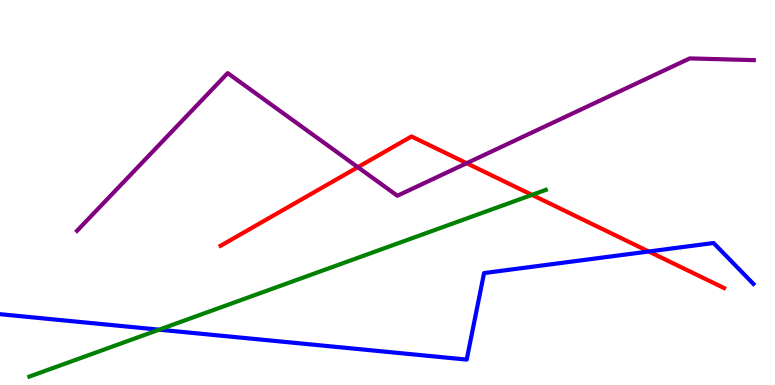[{'lines': ['blue', 'red'], 'intersections': [{'x': 8.37, 'y': 3.47}]}, {'lines': ['green', 'red'], 'intersections': [{'x': 6.86, 'y': 4.94}]}, {'lines': ['purple', 'red'], 'intersections': [{'x': 4.62, 'y': 5.66}, {'x': 6.02, 'y': 5.76}]}, {'lines': ['blue', 'green'], 'intersections': [{'x': 2.05, 'y': 1.44}]}, {'lines': ['blue', 'purple'], 'intersections': []}, {'lines': ['green', 'purple'], 'intersections': []}]